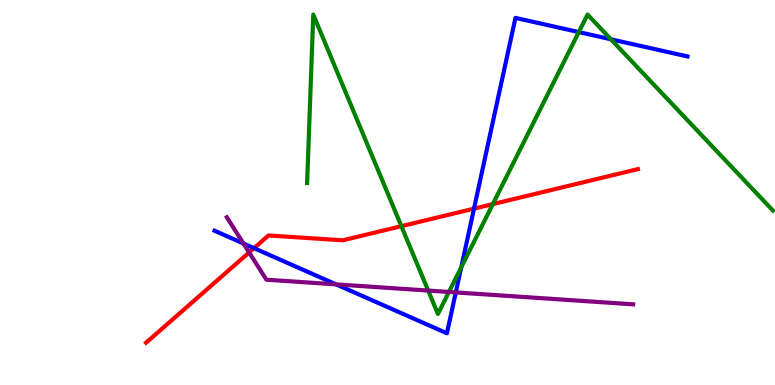[{'lines': ['blue', 'red'], 'intersections': [{'x': 3.28, 'y': 3.55}, {'x': 6.12, 'y': 4.58}]}, {'lines': ['green', 'red'], 'intersections': [{'x': 5.18, 'y': 4.13}, {'x': 6.36, 'y': 4.7}]}, {'lines': ['purple', 'red'], 'intersections': [{'x': 3.21, 'y': 3.44}]}, {'lines': ['blue', 'green'], 'intersections': [{'x': 5.95, 'y': 3.06}, {'x': 7.47, 'y': 9.17}, {'x': 7.88, 'y': 8.98}]}, {'lines': ['blue', 'purple'], 'intersections': [{'x': 3.14, 'y': 3.68}, {'x': 4.34, 'y': 2.61}, {'x': 5.88, 'y': 2.4}]}, {'lines': ['green', 'purple'], 'intersections': [{'x': 5.52, 'y': 2.45}, {'x': 5.79, 'y': 2.42}]}]